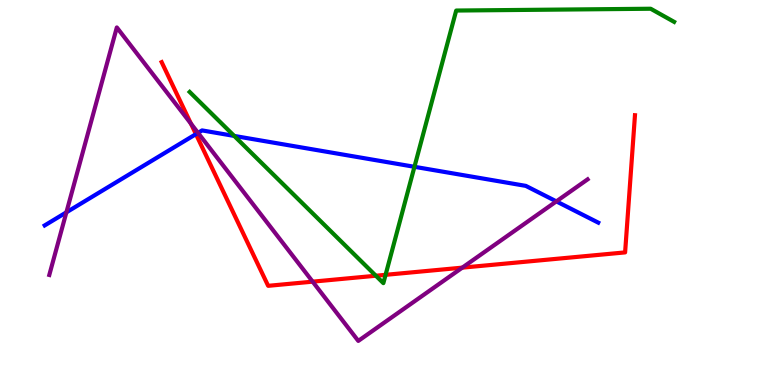[{'lines': ['blue', 'red'], 'intersections': [{'x': 2.53, 'y': 6.52}]}, {'lines': ['green', 'red'], 'intersections': [{'x': 4.85, 'y': 2.84}, {'x': 4.98, 'y': 2.86}]}, {'lines': ['purple', 'red'], 'intersections': [{'x': 2.46, 'y': 6.79}, {'x': 4.03, 'y': 2.68}, {'x': 5.97, 'y': 3.05}]}, {'lines': ['blue', 'green'], 'intersections': [{'x': 3.02, 'y': 6.47}, {'x': 5.35, 'y': 5.67}]}, {'lines': ['blue', 'purple'], 'intersections': [{'x': 0.857, 'y': 4.49}, {'x': 2.56, 'y': 6.55}, {'x': 7.18, 'y': 4.77}]}, {'lines': ['green', 'purple'], 'intersections': []}]